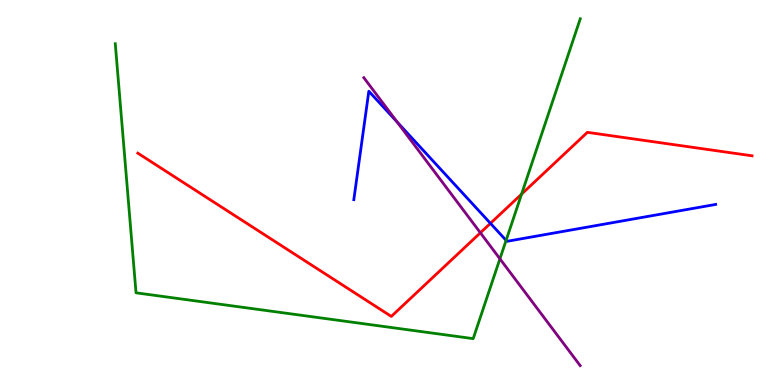[{'lines': ['blue', 'red'], 'intersections': [{'x': 6.33, 'y': 4.2}]}, {'lines': ['green', 'red'], 'intersections': [{'x': 6.73, 'y': 4.96}]}, {'lines': ['purple', 'red'], 'intersections': [{'x': 6.2, 'y': 3.95}]}, {'lines': ['blue', 'green'], 'intersections': [{'x': 6.53, 'y': 3.76}]}, {'lines': ['blue', 'purple'], 'intersections': [{'x': 5.12, 'y': 6.83}]}, {'lines': ['green', 'purple'], 'intersections': [{'x': 6.45, 'y': 3.28}]}]